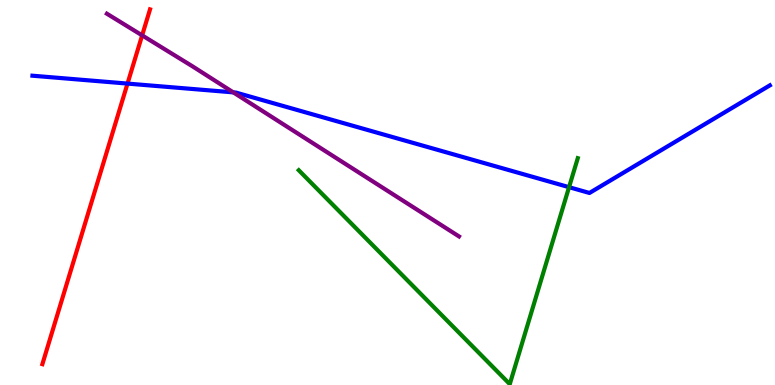[{'lines': ['blue', 'red'], 'intersections': [{'x': 1.65, 'y': 7.83}]}, {'lines': ['green', 'red'], 'intersections': []}, {'lines': ['purple', 'red'], 'intersections': [{'x': 1.83, 'y': 9.08}]}, {'lines': ['blue', 'green'], 'intersections': [{'x': 7.34, 'y': 5.14}]}, {'lines': ['blue', 'purple'], 'intersections': [{'x': 3.01, 'y': 7.6}]}, {'lines': ['green', 'purple'], 'intersections': []}]